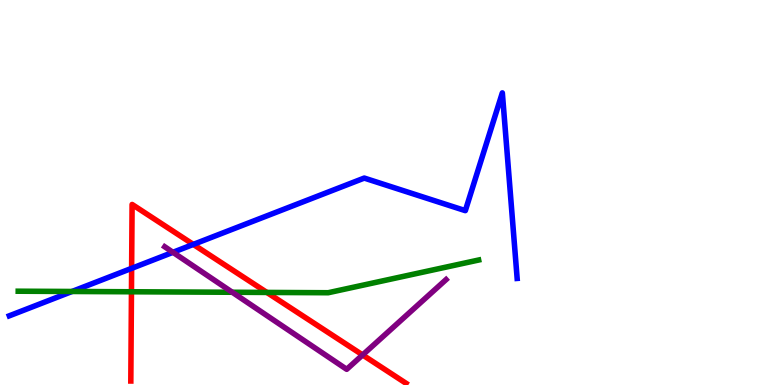[{'lines': ['blue', 'red'], 'intersections': [{'x': 1.7, 'y': 3.03}, {'x': 2.49, 'y': 3.65}]}, {'lines': ['green', 'red'], 'intersections': [{'x': 1.7, 'y': 2.42}, {'x': 3.44, 'y': 2.4}]}, {'lines': ['purple', 'red'], 'intersections': [{'x': 4.68, 'y': 0.781}]}, {'lines': ['blue', 'green'], 'intersections': [{'x': 0.929, 'y': 2.43}]}, {'lines': ['blue', 'purple'], 'intersections': [{'x': 2.23, 'y': 3.45}]}, {'lines': ['green', 'purple'], 'intersections': [{'x': 3.0, 'y': 2.41}]}]